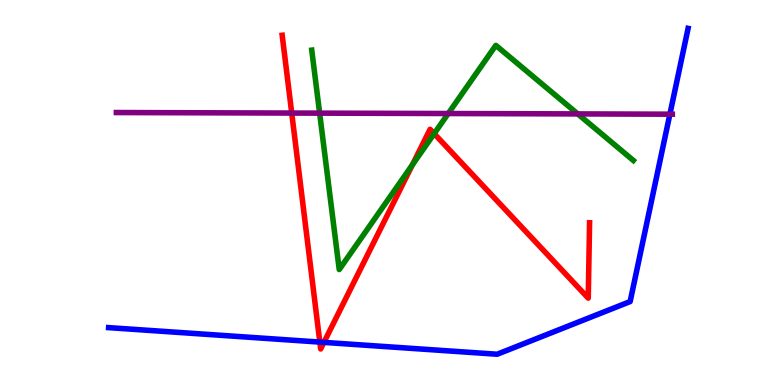[{'lines': ['blue', 'red'], 'intersections': [{'x': 4.13, 'y': 1.11}, {'x': 4.18, 'y': 1.11}]}, {'lines': ['green', 'red'], 'intersections': [{'x': 5.32, 'y': 5.72}, {'x': 5.6, 'y': 6.53}]}, {'lines': ['purple', 'red'], 'intersections': [{'x': 3.76, 'y': 7.06}]}, {'lines': ['blue', 'green'], 'intersections': []}, {'lines': ['blue', 'purple'], 'intersections': [{'x': 8.64, 'y': 7.03}]}, {'lines': ['green', 'purple'], 'intersections': [{'x': 4.12, 'y': 7.06}, {'x': 5.78, 'y': 7.05}, {'x': 7.45, 'y': 7.04}]}]